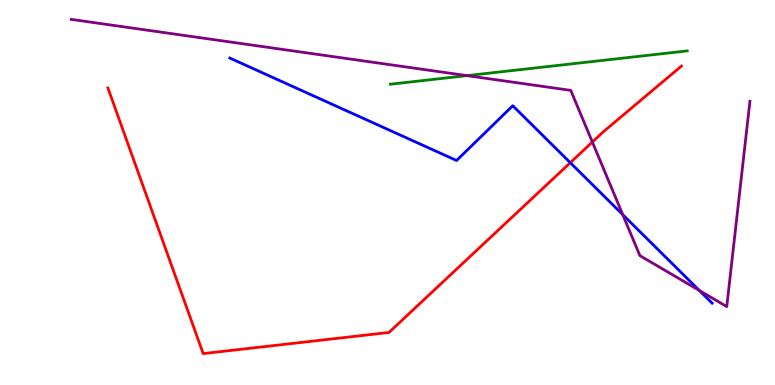[{'lines': ['blue', 'red'], 'intersections': [{'x': 7.36, 'y': 5.77}]}, {'lines': ['green', 'red'], 'intersections': []}, {'lines': ['purple', 'red'], 'intersections': [{'x': 7.64, 'y': 6.31}]}, {'lines': ['blue', 'green'], 'intersections': []}, {'lines': ['blue', 'purple'], 'intersections': [{'x': 8.04, 'y': 4.43}, {'x': 9.02, 'y': 2.45}]}, {'lines': ['green', 'purple'], 'intersections': [{'x': 6.03, 'y': 8.04}]}]